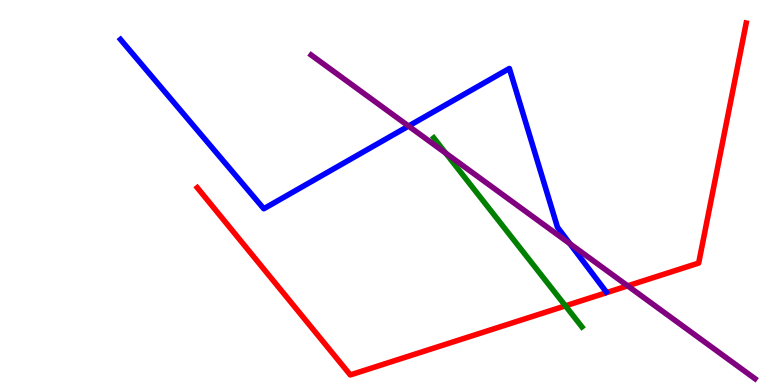[{'lines': ['blue', 'red'], 'intersections': []}, {'lines': ['green', 'red'], 'intersections': [{'x': 7.3, 'y': 2.06}]}, {'lines': ['purple', 'red'], 'intersections': [{'x': 8.1, 'y': 2.58}]}, {'lines': ['blue', 'green'], 'intersections': []}, {'lines': ['blue', 'purple'], 'intersections': [{'x': 5.27, 'y': 6.73}, {'x': 7.35, 'y': 3.67}]}, {'lines': ['green', 'purple'], 'intersections': [{'x': 5.75, 'y': 6.02}]}]